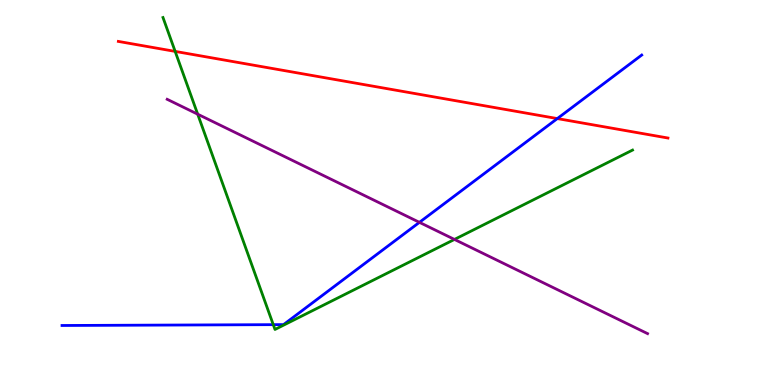[{'lines': ['blue', 'red'], 'intersections': [{'x': 7.19, 'y': 6.92}]}, {'lines': ['green', 'red'], 'intersections': [{'x': 2.26, 'y': 8.66}]}, {'lines': ['purple', 'red'], 'intersections': []}, {'lines': ['blue', 'green'], 'intersections': [{'x': 3.53, 'y': 1.57}]}, {'lines': ['blue', 'purple'], 'intersections': [{'x': 5.41, 'y': 4.22}]}, {'lines': ['green', 'purple'], 'intersections': [{'x': 2.55, 'y': 7.03}, {'x': 5.86, 'y': 3.78}]}]